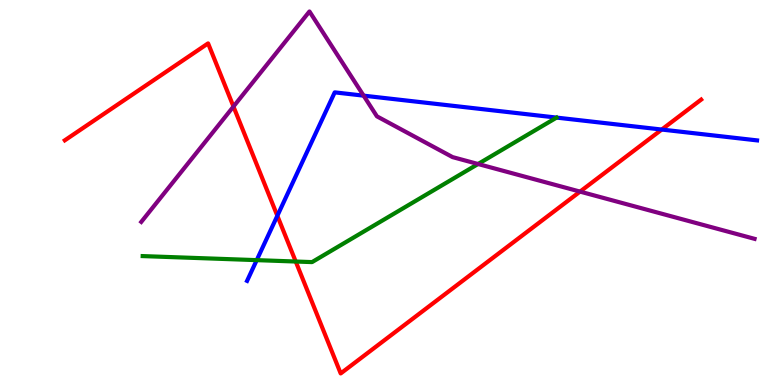[{'lines': ['blue', 'red'], 'intersections': [{'x': 3.58, 'y': 4.4}, {'x': 8.54, 'y': 6.64}]}, {'lines': ['green', 'red'], 'intersections': [{'x': 3.82, 'y': 3.21}]}, {'lines': ['purple', 'red'], 'intersections': [{'x': 3.01, 'y': 7.23}, {'x': 7.48, 'y': 5.02}]}, {'lines': ['blue', 'green'], 'intersections': [{'x': 3.31, 'y': 3.24}]}, {'lines': ['blue', 'purple'], 'intersections': [{'x': 4.69, 'y': 7.52}]}, {'lines': ['green', 'purple'], 'intersections': [{'x': 6.17, 'y': 5.74}]}]